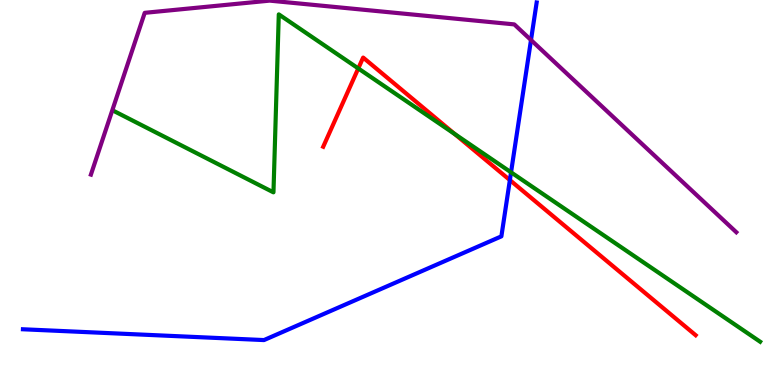[{'lines': ['blue', 'red'], 'intersections': [{'x': 6.58, 'y': 5.32}]}, {'lines': ['green', 'red'], 'intersections': [{'x': 4.62, 'y': 8.22}, {'x': 5.87, 'y': 6.52}]}, {'lines': ['purple', 'red'], 'intersections': []}, {'lines': ['blue', 'green'], 'intersections': [{'x': 6.59, 'y': 5.52}]}, {'lines': ['blue', 'purple'], 'intersections': [{'x': 6.85, 'y': 8.96}]}, {'lines': ['green', 'purple'], 'intersections': []}]